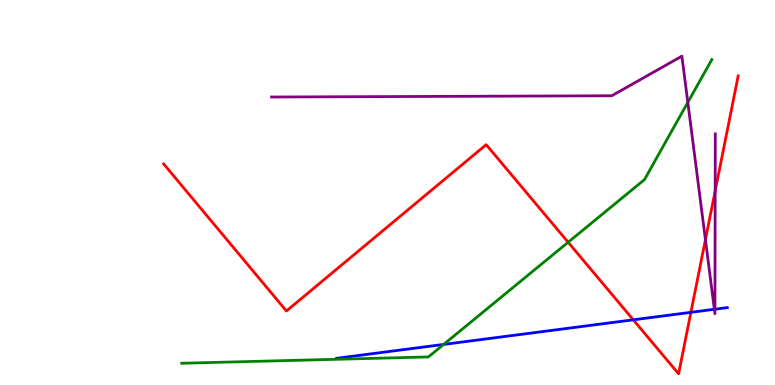[{'lines': ['blue', 'red'], 'intersections': [{'x': 8.17, 'y': 1.69}, {'x': 8.91, 'y': 1.89}]}, {'lines': ['green', 'red'], 'intersections': [{'x': 7.33, 'y': 3.71}]}, {'lines': ['purple', 'red'], 'intersections': [{'x': 9.1, 'y': 3.78}, {'x': 9.23, 'y': 5.04}]}, {'lines': ['blue', 'green'], 'intersections': [{'x': 5.72, 'y': 1.05}]}, {'lines': ['blue', 'purple'], 'intersections': [{'x': 9.22, 'y': 1.97}, {'x': 9.22, 'y': 1.97}]}, {'lines': ['green', 'purple'], 'intersections': [{'x': 8.88, 'y': 7.34}]}]